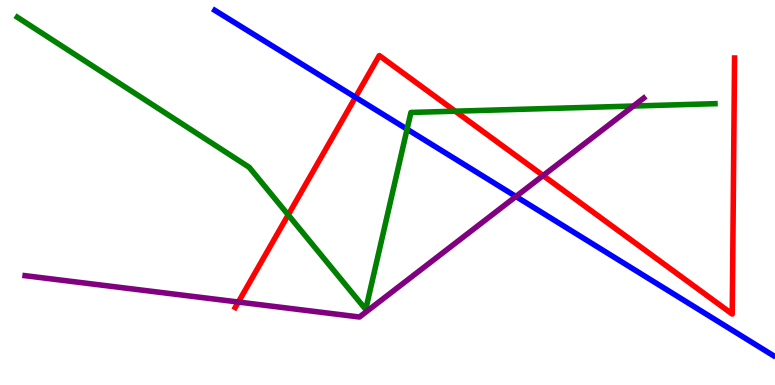[{'lines': ['blue', 'red'], 'intersections': [{'x': 4.59, 'y': 7.47}]}, {'lines': ['green', 'red'], 'intersections': [{'x': 3.72, 'y': 4.42}, {'x': 5.87, 'y': 7.11}]}, {'lines': ['purple', 'red'], 'intersections': [{'x': 3.08, 'y': 2.15}, {'x': 7.01, 'y': 5.44}]}, {'lines': ['blue', 'green'], 'intersections': [{'x': 5.25, 'y': 6.64}]}, {'lines': ['blue', 'purple'], 'intersections': [{'x': 6.66, 'y': 4.9}]}, {'lines': ['green', 'purple'], 'intersections': [{'x': 8.17, 'y': 7.25}]}]